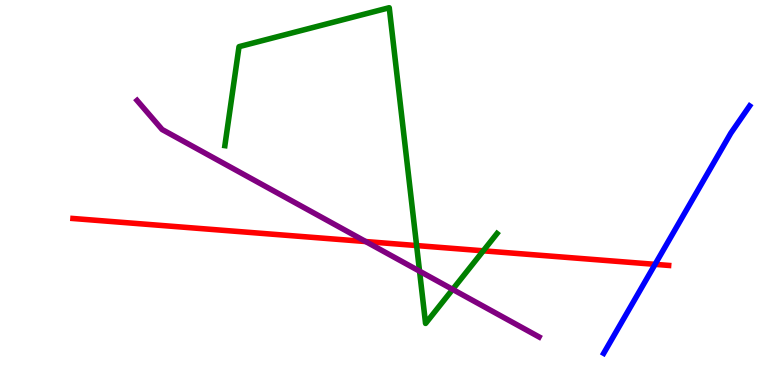[{'lines': ['blue', 'red'], 'intersections': [{'x': 8.45, 'y': 3.13}]}, {'lines': ['green', 'red'], 'intersections': [{'x': 5.38, 'y': 3.62}, {'x': 6.24, 'y': 3.49}]}, {'lines': ['purple', 'red'], 'intersections': [{'x': 4.72, 'y': 3.73}]}, {'lines': ['blue', 'green'], 'intersections': []}, {'lines': ['blue', 'purple'], 'intersections': []}, {'lines': ['green', 'purple'], 'intersections': [{'x': 5.41, 'y': 2.96}, {'x': 5.84, 'y': 2.48}]}]